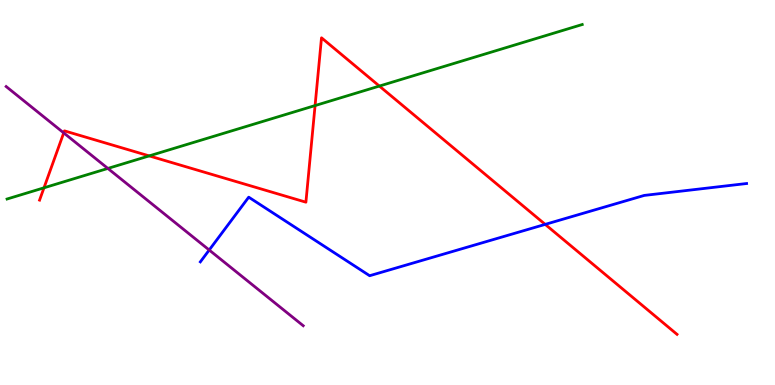[{'lines': ['blue', 'red'], 'intersections': [{'x': 7.03, 'y': 4.17}]}, {'lines': ['green', 'red'], 'intersections': [{'x': 0.568, 'y': 5.12}, {'x': 1.93, 'y': 5.95}, {'x': 4.07, 'y': 7.26}, {'x': 4.9, 'y': 7.76}]}, {'lines': ['purple', 'red'], 'intersections': [{'x': 0.822, 'y': 6.55}]}, {'lines': ['blue', 'green'], 'intersections': []}, {'lines': ['blue', 'purple'], 'intersections': [{'x': 2.7, 'y': 3.51}]}, {'lines': ['green', 'purple'], 'intersections': [{'x': 1.39, 'y': 5.63}]}]